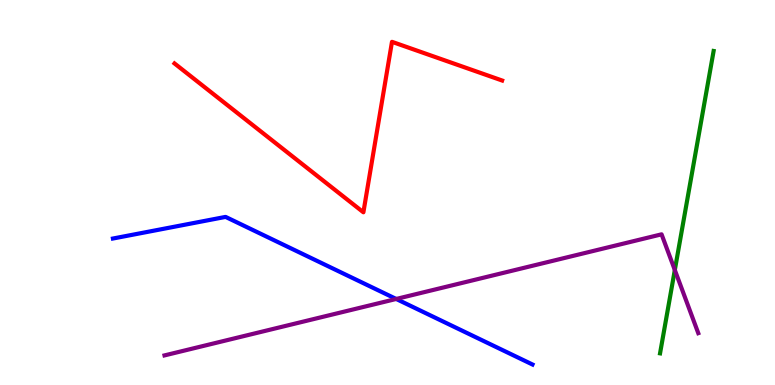[{'lines': ['blue', 'red'], 'intersections': []}, {'lines': ['green', 'red'], 'intersections': []}, {'lines': ['purple', 'red'], 'intersections': []}, {'lines': ['blue', 'green'], 'intersections': []}, {'lines': ['blue', 'purple'], 'intersections': [{'x': 5.11, 'y': 2.23}]}, {'lines': ['green', 'purple'], 'intersections': [{'x': 8.71, 'y': 2.99}]}]